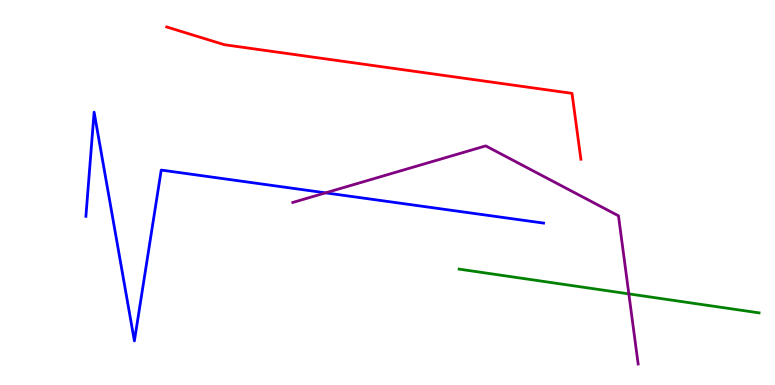[{'lines': ['blue', 'red'], 'intersections': []}, {'lines': ['green', 'red'], 'intersections': []}, {'lines': ['purple', 'red'], 'intersections': []}, {'lines': ['blue', 'green'], 'intersections': []}, {'lines': ['blue', 'purple'], 'intersections': [{'x': 4.2, 'y': 4.99}]}, {'lines': ['green', 'purple'], 'intersections': [{'x': 8.11, 'y': 2.37}]}]